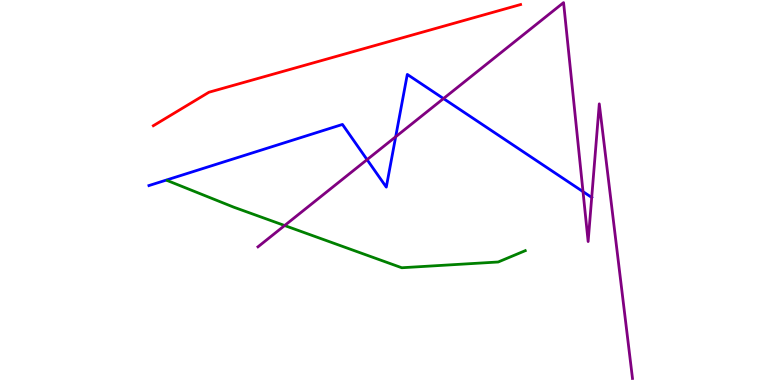[{'lines': ['blue', 'red'], 'intersections': []}, {'lines': ['green', 'red'], 'intersections': []}, {'lines': ['purple', 'red'], 'intersections': []}, {'lines': ['blue', 'green'], 'intersections': []}, {'lines': ['blue', 'purple'], 'intersections': [{'x': 4.74, 'y': 5.85}, {'x': 5.11, 'y': 6.45}, {'x': 5.72, 'y': 7.44}, {'x': 7.52, 'y': 5.02}, {'x': 7.63, 'y': 4.87}]}, {'lines': ['green', 'purple'], 'intersections': [{'x': 3.67, 'y': 4.14}]}]